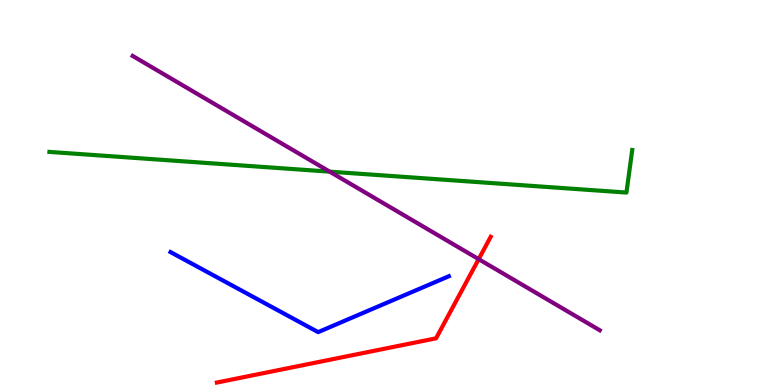[{'lines': ['blue', 'red'], 'intersections': []}, {'lines': ['green', 'red'], 'intersections': []}, {'lines': ['purple', 'red'], 'intersections': [{'x': 6.18, 'y': 3.27}]}, {'lines': ['blue', 'green'], 'intersections': []}, {'lines': ['blue', 'purple'], 'intersections': []}, {'lines': ['green', 'purple'], 'intersections': [{'x': 4.25, 'y': 5.54}]}]